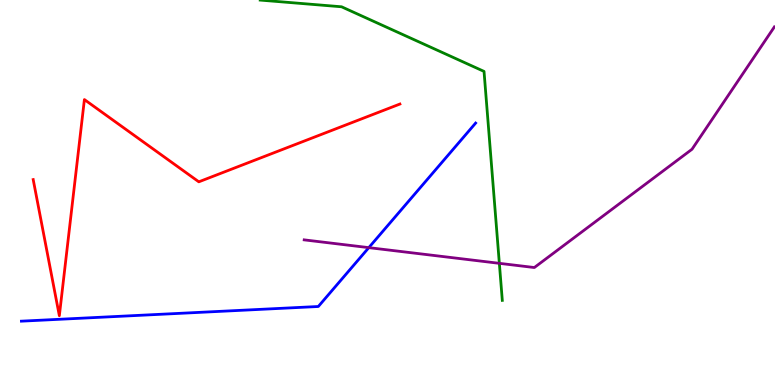[{'lines': ['blue', 'red'], 'intersections': []}, {'lines': ['green', 'red'], 'intersections': []}, {'lines': ['purple', 'red'], 'intersections': []}, {'lines': ['blue', 'green'], 'intersections': []}, {'lines': ['blue', 'purple'], 'intersections': [{'x': 4.76, 'y': 3.57}]}, {'lines': ['green', 'purple'], 'intersections': [{'x': 6.44, 'y': 3.16}]}]